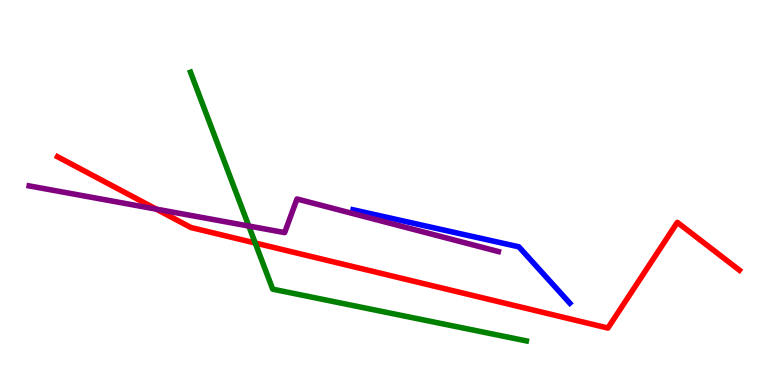[{'lines': ['blue', 'red'], 'intersections': []}, {'lines': ['green', 'red'], 'intersections': [{'x': 3.29, 'y': 3.69}]}, {'lines': ['purple', 'red'], 'intersections': [{'x': 2.02, 'y': 4.57}]}, {'lines': ['blue', 'green'], 'intersections': []}, {'lines': ['blue', 'purple'], 'intersections': []}, {'lines': ['green', 'purple'], 'intersections': [{'x': 3.21, 'y': 4.13}]}]